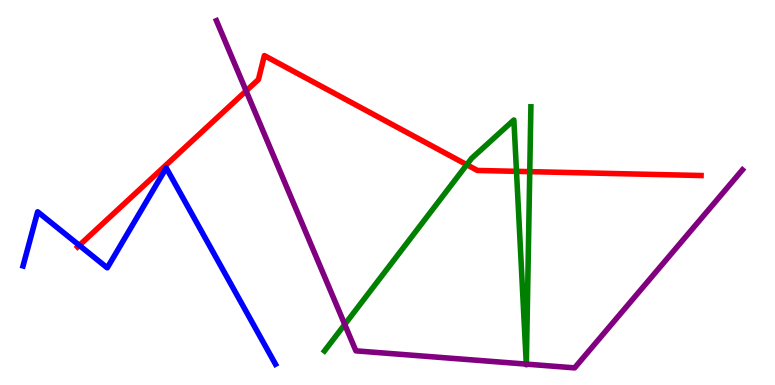[{'lines': ['blue', 'red'], 'intersections': [{'x': 1.02, 'y': 3.63}]}, {'lines': ['green', 'red'], 'intersections': [{'x': 6.02, 'y': 5.72}, {'x': 6.66, 'y': 5.55}, {'x': 6.84, 'y': 5.54}]}, {'lines': ['purple', 'red'], 'intersections': [{'x': 3.18, 'y': 7.64}]}, {'lines': ['blue', 'green'], 'intersections': []}, {'lines': ['blue', 'purple'], 'intersections': []}, {'lines': ['green', 'purple'], 'intersections': [{'x': 4.45, 'y': 1.57}, {'x': 6.79, 'y': 0.542}, {'x': 6.79, 'y': 0.542}]}]